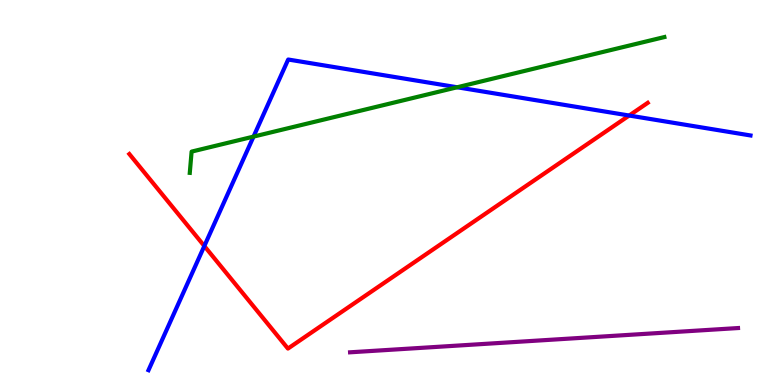[{'lines': ['blue', 'red'], 'intersections': [{'x': 2.64, 'y': 3.61}, {'x': 8.12, 'y': 7.0}]}, {'lines': ['green', 'red'], 'intersections': []}, {'lines': ['purple', 'red'], 'intersections': []}, {'lines': ['blue', 'green'], 'intersections': [{'x': 3.27, 'y': 6.45}, {'x': 5.9, 'y': 7.73}]}, {'lines': ['blue', 'purple'], 'intersections': []}, {'lines': ['green', 'purple'], 'intersections': []}]